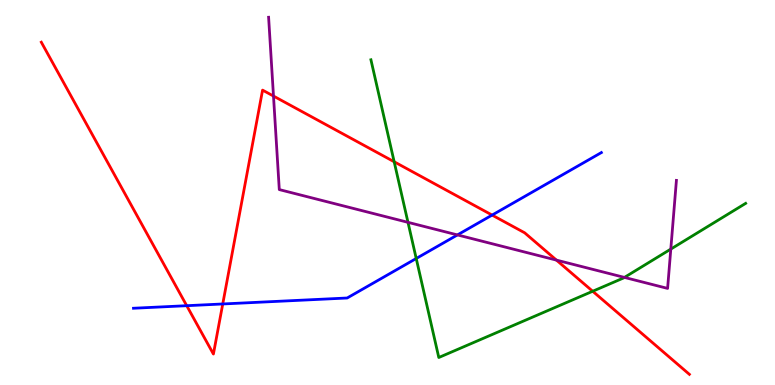[{'lines': ['blue', 'red'], 'intersections': [{'x': 2.41, 'y': 2.06}, {'x': 2.87, 'y': 2.1}, {'x': 6.35, 'y': 4.41}]}, {'lines': ['green', 'red'], 'intersections': [{'x': 5.09, 'y': 5.8}, {'x': 7.65, 'y': 2.43}]}, {'lines': ['purple', 'red'], 'intersections': [{'x': 3.53, 'y': 7.5}, {'x': 7.18, 'y': 3.24}]}, {'lines': ['blue', 'green'], 'intersections': [{'x': 5.37, 'y': 3.29}]}, {'lines': ['blue', 'purple'], 'intersections': [{'x': 5.9, 'y': 3.9}]}, {'lines': ['green', 'purple'], 'intersections': [{'x': 5.26, 'y': 4.23}, {'x': 8.06, 'y': 2.79}, {'x': 8.66, 'y': 3.53}]}]